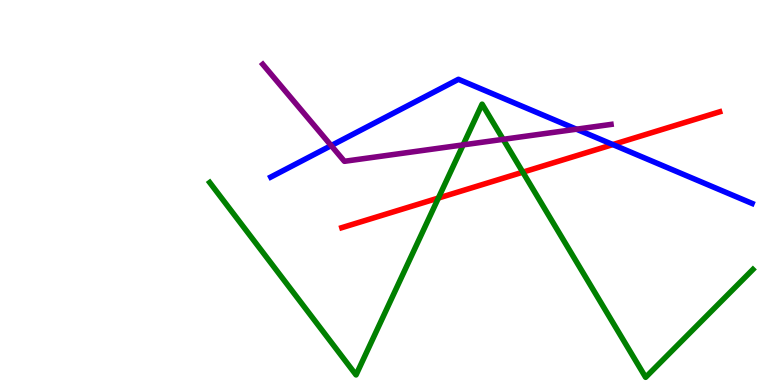[{'lines': ['blue', 'red'], 'intersections': [{'x': 7.91, 'y': 6.24}]}, {'lines': ['green', 'red'], 'intersections': [{'x': 5.66, 'y': 4.86}, {'x': 6.75, 'y': 5.53}]}, {'lines': ['purple', 'red'], 'intersections': []}, {'lines': ['blue', 'green'], 'intersections': []}, {'lines': ['blue', 'purple'], 'intersections': [{'x': 4.27, 'y': 6.22}, {'x': 7.44, 'y': 6.64}]}, {'lines': ['green', 'purple'], 'intersections': [{'x': 5.98, 'y': 6.24}, {'x': 6.49, 'y': 6.38}]}]